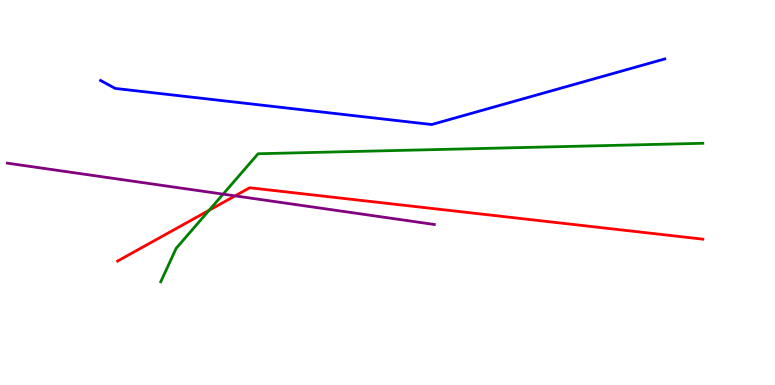[{'lines': ['blue', 'red'], 'intersections': []}, {'lines': ['green', 'red'], 'intersections': [{'x': 2.7, 'y': 4.54}]}, {'lines': ['purple', 'red'], 'intersections': [{'x': 3.03, 'y': 4.91}]}, {'lines': ['blue', 'green'], 'intersections': []}, {'lines': ['blue', 'purple'], 'intersections': []}, {'lines': ['green', 'purple'], 'intersections': [{'x': 2.88, 'y': 4.96}]}]